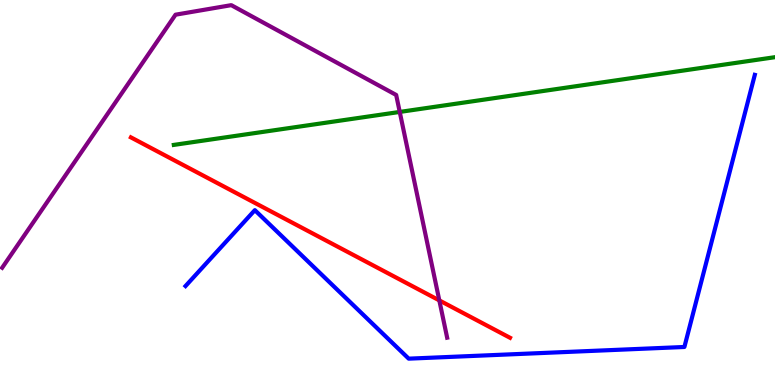[{'lines': ['blue', 'red'], 'intersections': []}, {'lines': ['green', 'red'], 'intersections': []}, {'lines': ['purple', 'red'], 'intersections': [{'x': 5.67, 'y': 2.2}]}, {'lines': ['blue', 'green'], 'intersections': []}, {'lines': ['blue', 'purple'], 'intersections': []}, {'lines': ['green', 'purple'], 'intersections': [{'x': 5.16, 'y': 7.09}]}]